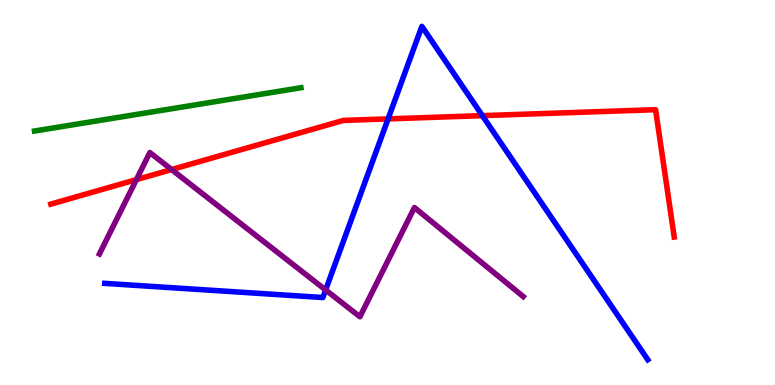[{'lines': ['blue', 'red'], 'intersections': [{'x': 5.01, 'y': 6.91}, {'x': 6.22, 'y': 7.0}]}, {'lines': ['green', 'red'], 'intersections': []}, {'lines': ['purple', 'red'], 'intersections': [{'x': 1.76, 'y': 5.33}, {'x': 2.21, 'y': 5.6}]}, {'lines': ['blue', 'green'], 'intersections': []}, {'lines': ['blue', 'purple'], 'intersections': [{'x': 4.2, 'y': 2.47}]}, {'lines': ['green', 'purple'], 'intersections': []}]